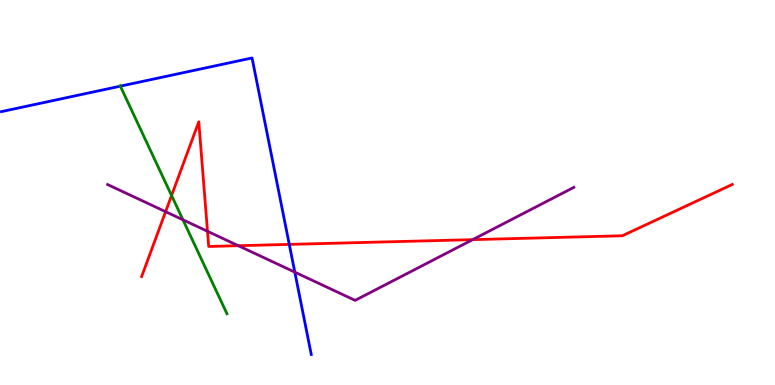[{'lines': ['blue', 'red'], 'intersections': [{'x': 3.73, 'y': 3.65}]}, {'lines': ['green', 'red'], 'intersections': [{'x': 2.21, 'y': 4.92}]}, {'lines': ['purple', 'red'], 'intersections': [{'x': 2.14, 'y': 4.5}, {'x': 2.68, 'y': 3.99}, {'x': 3.07, 'y': 3.62}, {'x': 6.1, 'y': 3.78}]}, {'lines': ['blue', 'green'], 'intersections': [{'x': 1.55, 'y': 7.76}]}, {'lines': ['blue', 'purple'], 'intersections': [{'x': 3.8, 'y': 2.93}]}, {'lines': ['green', 'purple'], 'intersections': [{'x': 2.36, 'y': 4.29}]}]